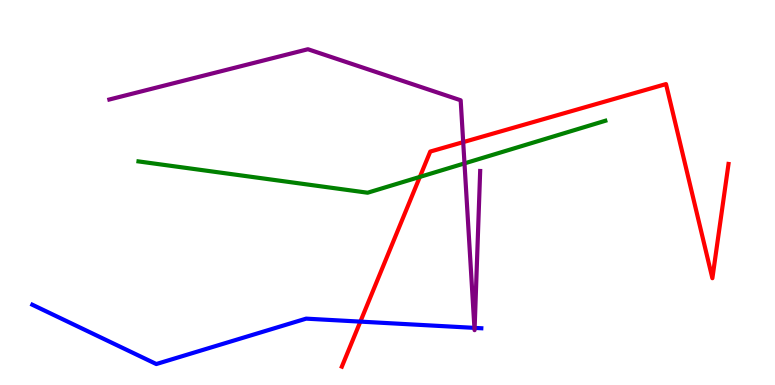[{'lines': ['blue', 'red'], 'intersections': [{'x': 4.65, 'y': 1.65}]}, {'lines': ['green', 'red'], 'intersections': [{'x': 5.42, 'y': 5.41}]}, {'lines': ['purple', 'red'], 'intersections': [{'x': 5.98, 'y': 6.31}]}, {'lines': ['blue', 'green'], 'intersections': []}, {'lines': ['blue', 'purple'], 'intersections': [{'x': 6.12, 'y': 1.48}, {'x': 6.12, 'y': 1.48}]}, {'lines': ['green', 'purple'], 'intersections': [{'x': 5.99, 'y': 5.76}]}]